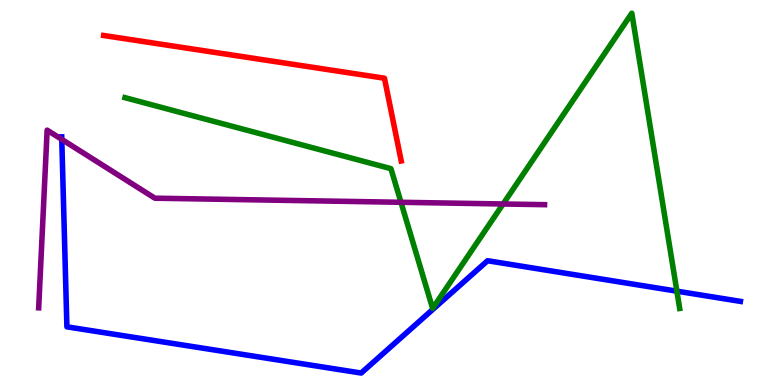[{'lines': ['blue', 'red'], 'intersections': []}, {'lines': ['green', 'red'], 'intersections': []}, {'lines': ['purple', 'red'], 'intersections': []}, {'lines': ['blue', 'green'], 'intersections': [{'x': 8.73, 'y': 2.44}]}, {'lines': ['blue', 'purple'], 'intersections': [{'x': 0.797, 'y': 6.38}]}, {'lines': ['green', 'purple'], 'intersections': [{'x': 5.17, 'y': 4.75}, {'x': 6.49, 'y': 4.7}]}]